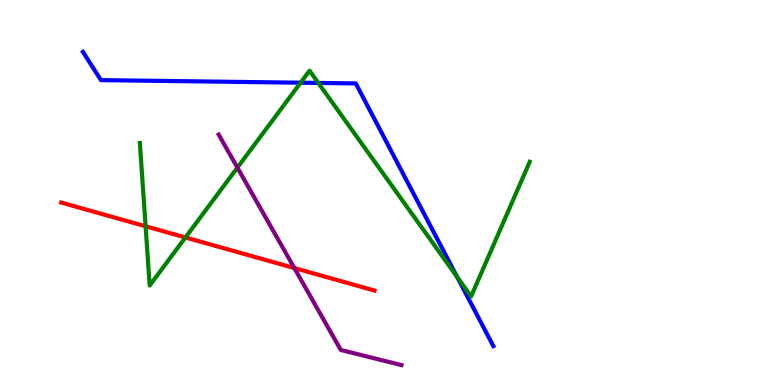[{'lines': ['blue', 'red'], 'intersections': []}, {'lines': ['green', 'red'], 'intersections': [{'x': 1.88, 'y': 4.12}, {'x': 2.39, 'y': 3.83}]}, {'lines': ['purple', 'red'], 'intersections': [{'x': 3.8, 'y': 3.04}]}, {'lines': ['blue', 'green'], 'intersections': [{'x': 3.88, 'y': 7.85}, {'x': 4.11, 'y': 7.85}, {'x': 5.9, 'y': 2.8}]}, {'lines': ['blue', 'purple'], 'intersections': []}, {'lines': ['green', 'purple'], 'intersections': [{'x': 3.06, 'y': 5.65}]}]